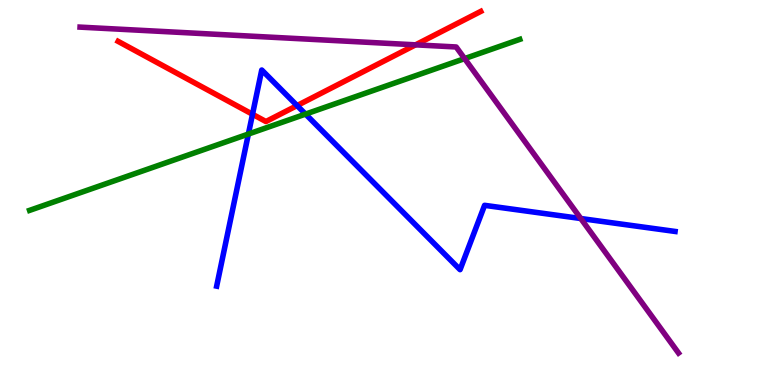[{'lines': ['blue', 'red'], 'intersections': [{'x': 3.26, 'y': 7.03}, {'x': 3.83, 'y': 7.26}]}, {'lines': ['green', 'red'], 'intersections': []}, {'lines': ['purple', 'red'], 'intersections': [{'x': 5.36, 'y': 8.84}]}, {'lines': ['blue', 'green'], 'intersections': [{'x': 3.21, 'y': 6.52}, {'x': 3.94, 'y': 7.04}]}, {'lines': ['blue', 'purple'], 'intersections': [{'x': 7.49, 'y': 4.32}]}, {'lines': ['green', 'purple'], 'intersections': [{'x': 6.0, 'y': 8.48}]}]